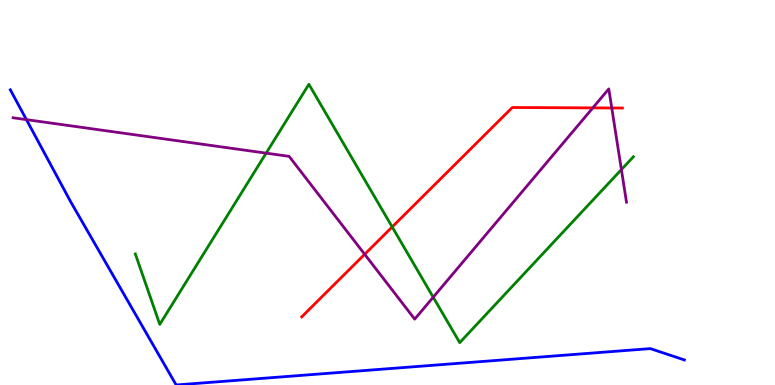[{'lines': ['blue', 'red'], 'intersections': []}, {'lines': ['green', 'red'], 'intersections': [{'x': 5.06, 'y': 4.11}]}, {'lines': ['purple', 'red'], 'intersections': [{'x': 4.71, 'y': 3.4}, {'x': 7.65, 'y': 7.2}, {'x': 7.89, 'y': 7.2}]}, {'lines': ['blue', 'green'], 'intersections': []}, {'lines': ['blue', 'purple'], 'intersections': [{'x': 0.341, 'y': 6.89}]}, {'lines': ['green', 'purple'], 'intersections': [{'x': 3.43, 'y': 6.02}, {'x': 5.59, 'y': 2.28}, {'x': 8.02, 'y': 5.6}]}]